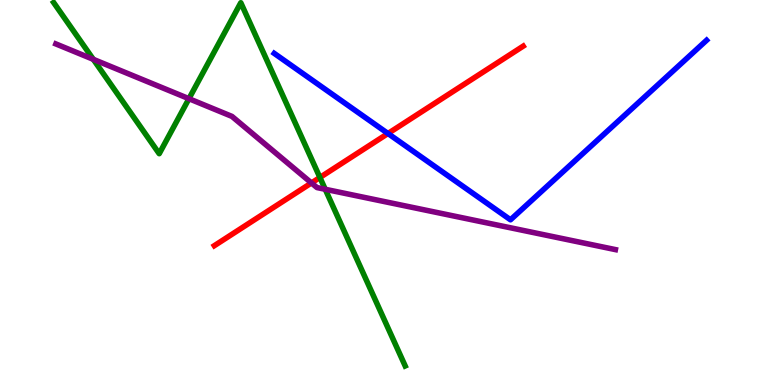[{'lines': ['blue', 'red'], 'intersections': [{'x': 5.01, 'y': 6.53}]}, {'lines': ['green', 'red'], 'intersections': [{'x': 4.13, 'y': 5.39}]}, {'lines': ['purple', 'red'], 'intersections': [{'x': 4.02, 'y': 5.25}]}, {'lines': ['blue', 'green'], 'intersections': []}, {'lines': ['blue', 'purple'], 'intersections': []}, {'lines': ['green', 'purple'], 'intersections': [{'x': 1.2, 'y': 8.46}, {'x': 2.44, 'y': 7.44}, {'x': 4.2, 'y': 5.08}]}]